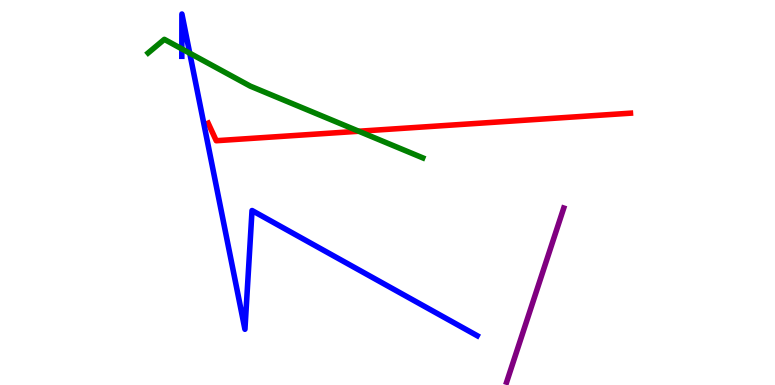[{'lines': ['blue', 'red'], 'intersections': []}, {'lines': ['green', 'red'], 'intersections': [{'x': 4.63, 'y': 6.59}]}, {'lines': ['purple', 'red'], 'intersections': []}, {'lines': ['blue', 'green'], 'intersections': [{'x': 2.35, 'y': 8.73}, {'x': 2.45, 'y': 8.62}]}, {'lines': ['blue', 'purple'], 'intersections': []}, {'lines': ['green', 'purple'], 'intersections': []}]